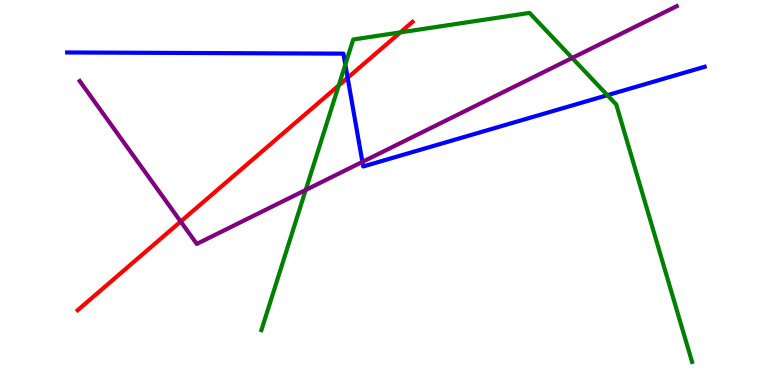[{'lines': ['blue', 'red'], 'intersections': [{'x': 4.49, 'y': 7.98}]}, {'lines': ['green', 'red'], 'intersections': [{'x': 4.37, 'y': 7.78}, {'x': 5.17, 'y': 9.16}]}, {'lines': ['purple', 'red'], 'intersections': [{'x': 2.33, 'y': 4.25}]}, {'lines': ['blue', 'green'], 'intersections': [{'x': 4.46, 'y': 8.32}, {'x': 7.84, 'y': 7.53}]}, {'lines': ['blue', 'purple'], 'intersections': [{'x': 4.68, 'y': 5.8}]}, {'lines': ['green', 'purple'], 'intersections': [{'x': 3.94, 'y': 5.07}, {'x': 7.38, 'y': 8.49}]}]